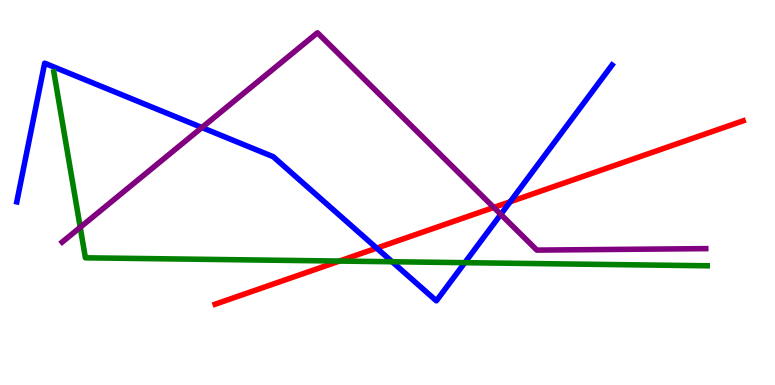[{'lines': ['blue', 'red'], 'intersections': [{'x': 4.86, 'y': 3.56}, {'x': 6.58, 'y': 4.76}]}, {'lines': ['green', 'red'], 'intersections': [{'x': 4.38, 'y': 3.22}]}, {'lines': ['purple', 'red'], 'intersections': [{'x': 6.37, 'y': 4.61}]}, {'lines': ['blue', 'green'], 'intersections': [{'x': 5.06, 'y': 3.2}, {'x': 6.0, 'y': 3.18}]}, {'lines': ['blue', 'purple'], 'intersections': [{'x': 2.61, 'y': 6.69}, {'x': 6.46, 'y': 4.43}]}, {'lines': ['green', 'purple'], 'intersections': [{'x': 1.04, 'y': 4.1}]}]